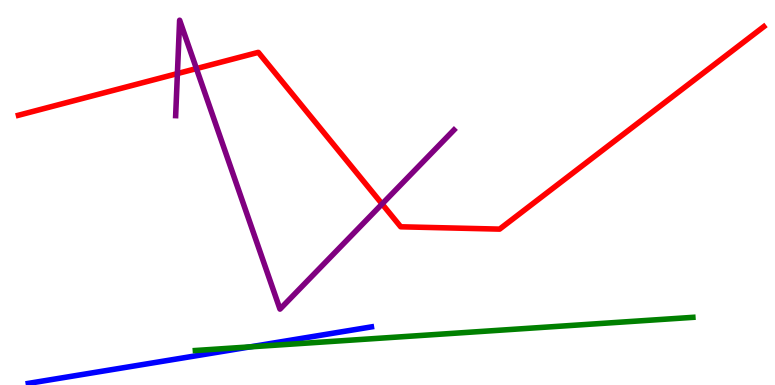[{'lines': ['blue', 'red'], 'intersections': []}, {'lines': ['green', 'red'], 'intersections': []}, {'lines': ['purple', 'red'], 'intersections': [{'x': 2.29, 'y': 8.09}, {'x': 2.53, 'y': 8.22}, {'x': 4.93, 'y': 4.7}]}, {'lines': ['blue', 'green'], 'intersections': [{'x': 3.23, 'y': 0.99}]}, {'lines': ['blue', 'purple'], 'intersections': []}, {'lines': ['green', 'purple'], 'intersections': []}]